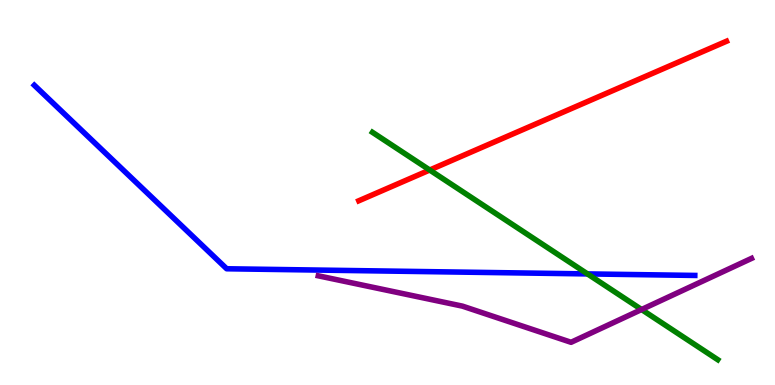[{'lines': ['blue', 'red'], 'intersections': []}, {'lines': ['green', 'red'], 'intersections': [{'x': 5.54, 'y': 5.58}]}, {'lines': ['purple', 'red'], 'intersections': []}, {'lines': ['blue', 'green'], 'intersections': [{'x': 7.58, 'y': 2.89}]}, {'lines': ['blue', 'purple'], 'intersections': []}, {'lines': ['green', 'purple'], 'intersections': [{'x': 8.28, 'y': 1.96}]}]